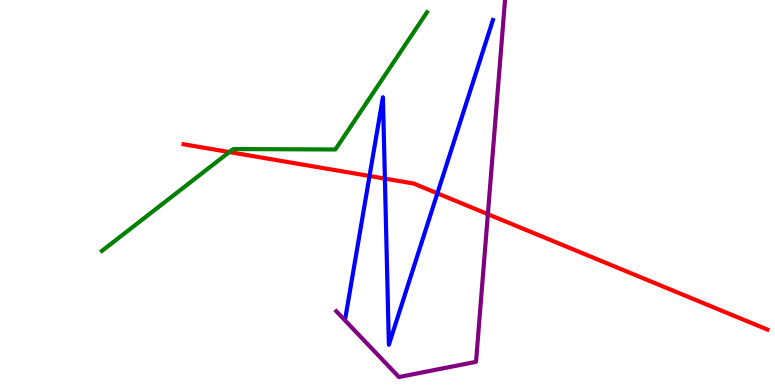[{'lines': ['blue', 'red'], 'intersections': [{'x': 4.77, 'y': 5.43}, {'x': 4.97, 'y': 5.36}, {'x': 5.64, 'y': 4.98}]}, {'lines': ['green', 'red'], 'intersections': [{'x': 2.96, 'y': 6.05}]}, {'lines': ['purple', 'red'], 'intersections': [{'x': 6.3, 'y': 4.44}]}, {'lines': ['blue', 'green'], 'intersections': []}, {'lines': ['blue', 'purple'], 'intersections': []}, {'lines': ['green', 'purple'], 'intersections': []}]